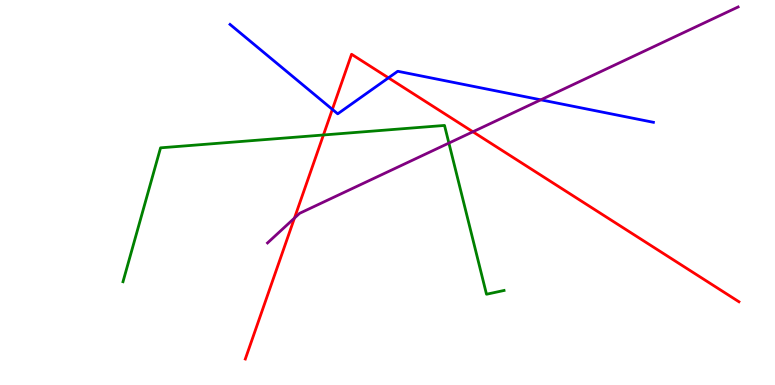[{'lines': ['blue', 'red'], 'intersections': [{'x': 4.29, 'y': 7.16}, {'x': 5.01, 'y': 7.98}]}, {'lines': ['green', 'red'], 'intersections': [{'x': 4.17, 'y': 6.49}]}, {'lines': ['purple', 'red'], 'intersections': [{'x': 3.8, 'y': 4.34}, {'x': 6.1, 'y': 6.58}]}, {'lines': ['blue', 'green'], 'intersections': []}, {'lines': ['blue', 'purple'], 'intersections': [{'x': 6.98, 'y': 7.41}]}, {'lines': ['green', 'purple'], 'intersections': [{'x': 5.79, 'y': 6.28}]}]